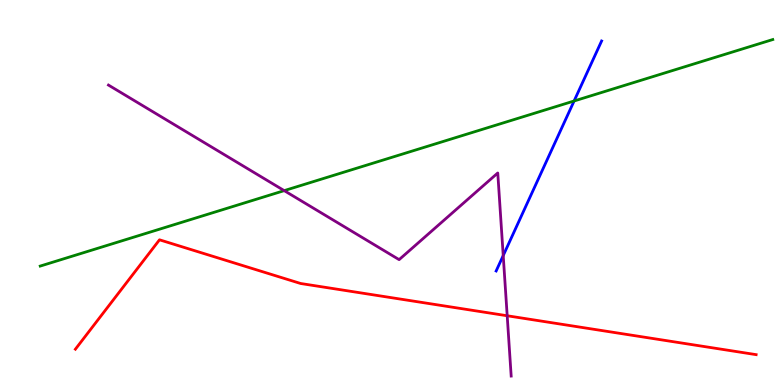[{'lines': ['blue', 'red'], 'intersections': []}, {'lines': ['green', 'red'], 'intersections': []}, {'lines': ['purple', 'red'], 'intersections': [{'x': 6.54, 'y': 1.8}]}, {'lines': ['blue', 'green'], 'intersections': [{'x': 7.41, 'y': 7.38}]}, {'lines': ['blue', 'purple'], 'intersections': [{'x': 6.49, 'y': 3.36}]}, {'lines': ['green', 'purple'], 'intersections': [{'x': 3.67, 'y': 5.05}]}]